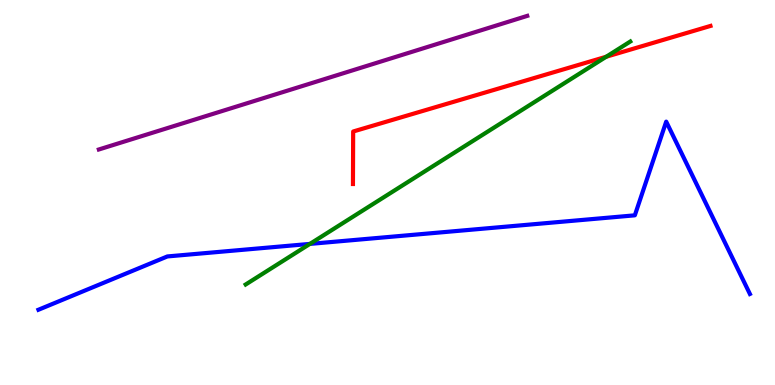[{'lines': ['blue', 'red'], 'intersections': []}, {'lines': ['green', 'red'], 'intersections': [{'x': 7.82, 'y': 8.53}]}, {'lines': ['purple', 'red'], 'intersections': []}, {'lines': ['blue', 'green'], 'intersections': [{'x': 4.0, 'y': 3.66}]}, {'lines': ['blue', 'purple'], 'intersections': []}, {'lines': ['green', 'purple'], 'intersections': []}]